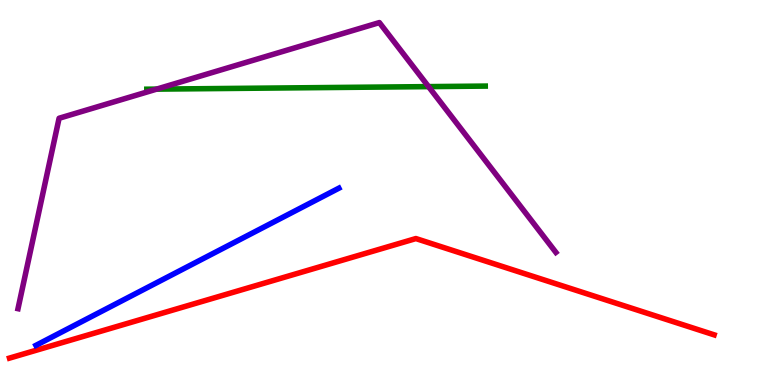[{'lines': ['blue', 'red'], 'intersections': []}, {'lines': ['green', 'red'], 'intersections': []}, {'lines': ['purple', 'red'], 'intersections': []}, {'lines': ['blue', 'green'], 'intersections': []}, {'lines': ['blue', 'purple'], 'intersections': []}, {'lines': ['green', 'purple'], 'intersections': [{'x': 2.02, 'y': 7.69}, {'x': 5.53, 'y': 7.75}]}]